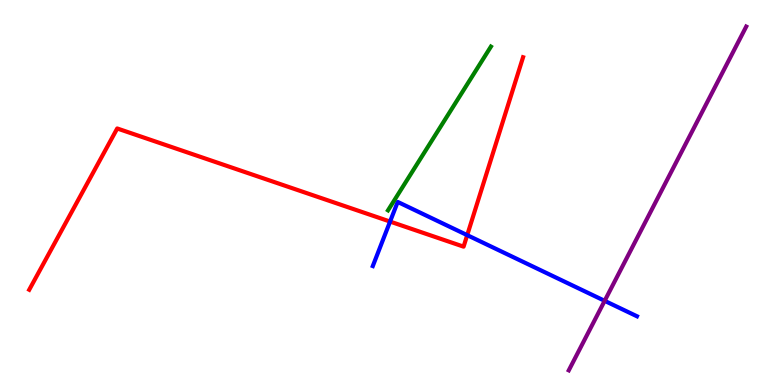[{'lines': ['blue', 'red'], 'intersections': [{'x': 5.03, 'y': 4.25}, {'x': 6.03, 'y': 3.89}]}, {'lines': ['green', 'red'], 'intersections': []}, {'lines': ['purple', 'red'], 'intersections': []}, {'lines': ['blue', 'green'], 'intersections': []}, {'lines': ['blue', 'purple'], 'intersections': [{'x': 7.8, 'y': 2.19}]}, {'lines': ['green', 'purple'], 'intersections': []}]